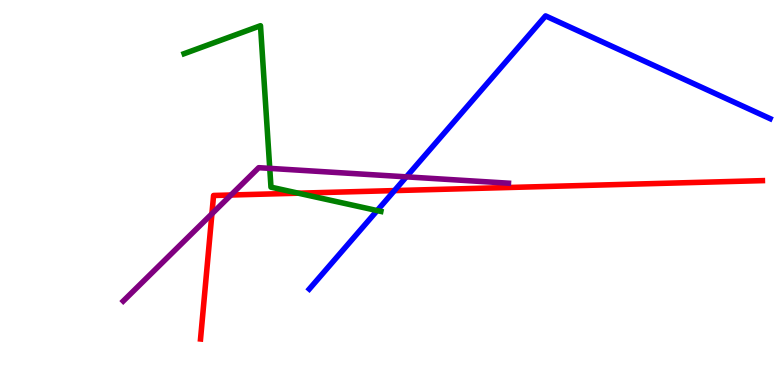[{'lines': ['blue', 'red'], 'intersections': [{'x': 5.09, 'y': 5.05}]}, {'lines': ['green', 'red'], 'intersections': [{'x': 3.85, 'y': 4.98}]}, {'lines': ['purple', 'red'], 'intersections': [{'x': 2.73, 'y': 4.45}, {'x': 2.98, 'y': 4.93}]}, {'lines': ['blue', 'green'], 'intersections': [{'x': 4.87, 'y': 4.53}]}, {'lines': ['blue', 'purple'], 'intersections': [{'x': 5.24, 'y': 5.41}]}, {'lines': ['green', 'purple'], 'intersections': [{'x': 3.48, 'y': 5.63}]}]